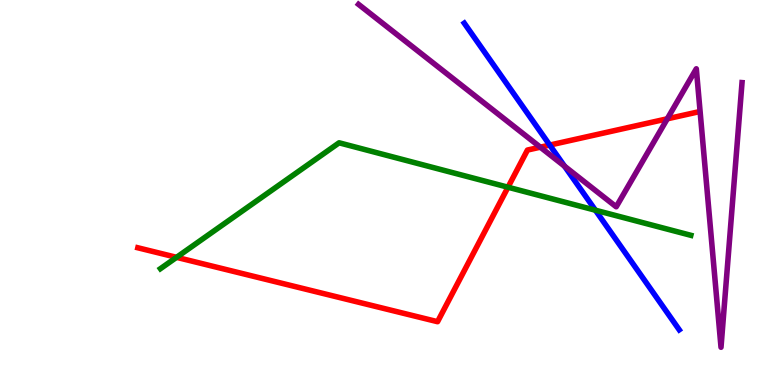[{'lines': ['blue', 'red'], 'intersections': [{'x': 7.09, 'y': 6.23}]}, {'lines': ['green', 'red'], 'intersections': [{'x': 2.28, 'y': 3.32}, {'x': 6.55, 'y': 5.14}]}, {'lines': ['purple', 'red'], 'intersections': [{'x': 6.97, 'y': 6.18}, {'x': 8.61, 'y': 6.91}]}, {'lines': ['blue', 'green'], 'intersections': [{'x': 7.68, 'y': 4.54}]}, {'lines': ['blue', 'purple'], 'intersections': [{'x': 7.28, 'y': 5.68}]}, {'lines': ['green', 'purple'], 'intersections': []}]